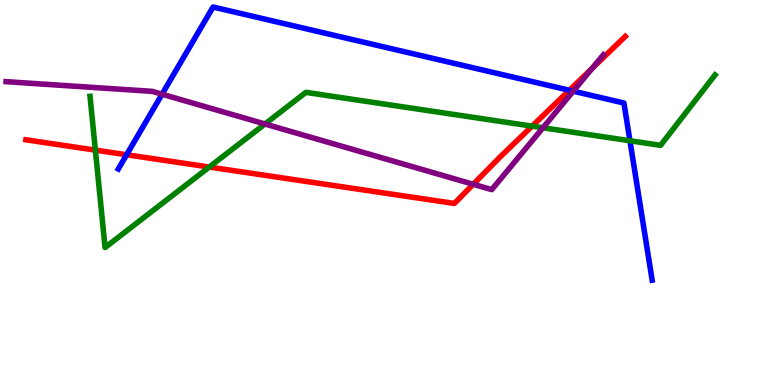[{'lines': ['blue', 'red'], 'intersections': [{'x': 1.63, 'y': 5.98}, {'x': 7.35, 'y': 7.66}]}, {'lines': ['green', 'red'], 'intersections': [{'x': 1.23, 'y': 6.1}, {'x': 2.7, 'y': 5.66}, {'x': 6.87, 'y': 6.72}]}, {'lines': ['purple', 'red'], 'intersections': [{'x': 6.11, 'y': 5.21}, {'x': 7.64, 'y': 8.23}]}, {'lines': ['blue', 'green'], 'intersections': [{'x': 8.13, 'y': 6.34}]}, {'lines': ['blue', 'purple'], 'intersections': [{'x': 2.09, 'y': 7.55}, {'x': 7.4, 'y': 7.63}]}, {'lines': ['green', 'purple'], 'intersections': [{'x': 3.42, 'y': 6.78}, {'x': 7.01, 'y': 6.68}]}]